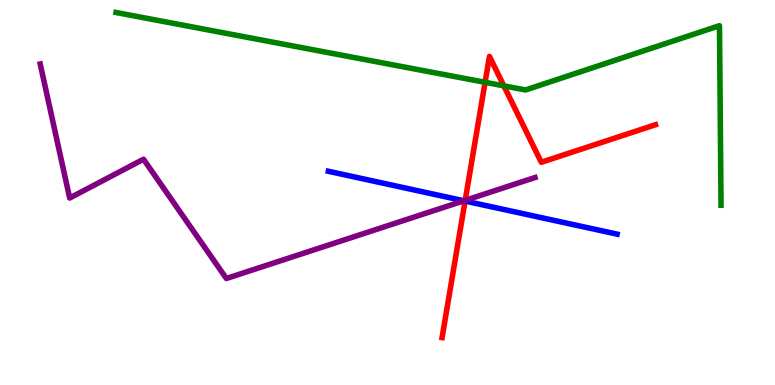[{'lines': ['blue', 'red'], 'intersections': [{'x': 6.0, 'y': 4.78}]}, {'lines': ['green', 'red'], 'intersections': [{'x': 6.26, 'y': 7.86}, {'x': 6.5, 'y': 7.77}]}, {'lines': ['purple', 'red'], 'intersections': [{'x': 6.0, 'y': 4.8}]}, {'lines': ['blue', 'green'], 'intersections': []}, {'lines': ['blue', 'purple'], 'intersections': [{'x': 5.99, 'y': 4.78}]}, {'lines': ['green', 'purple'], 'intersections': []}]